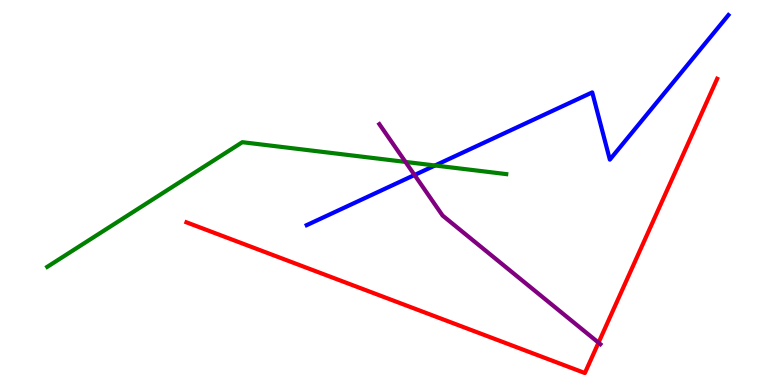[{'lines': ['blue', 'red'], 'intersections': []}, {'lines': ['green', 'red'], 'intersections': []}, {'lines': ['purple', 'red'], 'intersections': [{'x': 7.72, 'y': 1.1}]}, {'lines': ['blue', 'green'], 'intersections': [{'x': 5.61, 'y': 5.7}]}, {'lines': ['blue', 'purple'], 'intersections': [{'x': 5.35, 'y': 5.45}]}, {'lines': ['green', 'purple'], 'intersections': [{'x': 5.23, 'y': 5.79}]}]